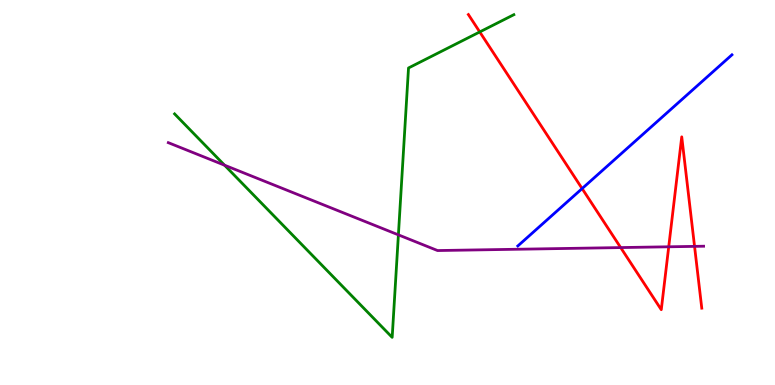[{'lines': ['blue', 'red'], 'intersections': [{'x': 7.51, 'y': 5.1}]}, {'lines': ['green', 'red'], 'intersections': [{'x': 6.19, 'y': 9.17}]}, {'lines': ['purple', 'red'], 'intersections': [{'x': 8.01, 'y': 3.57}, {'x': 8.63, 'y': 3.59}, {'x': 8.96, 'y': 3.6}]}, {'lines': ['blue', 'green'], 'intersections': []}, {'lines': ['blue', 'purple'], 'intersections': []}, {'lines': ['green', 'purple'], 'intersections': [{'x': 2.9, 'y': 5.71}, {'x': 5.14, 'y': 3.9}]}]